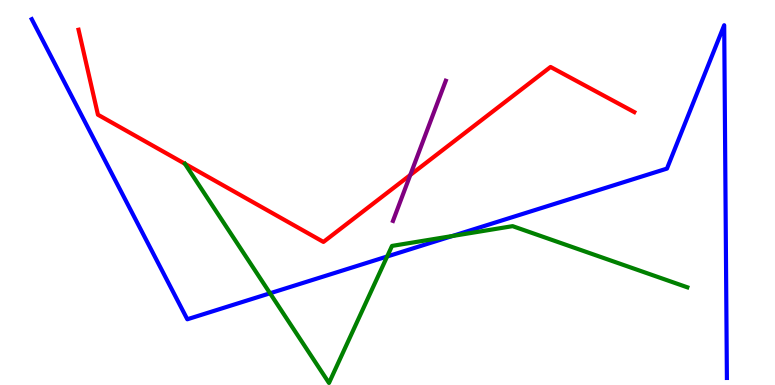[{'lines': ['blue', 'red'], 'intersections': []}, {'lines': ['green', 'red'], 'intersections': []}, {'lines': ['purple', 'red'], 'intersections': [{'x': 5.29, 'y': 5.45}]}, {'lines': ['blue', 'green'], 'intersections': [{'x': 3.48, 'y': 2.38}, {'x': 5.0, 'y': 3.34}, {'x': 5.84, 'y': 3.87}]}, {'lines': ['blue', 'purple'], 'intersections': []}, {'lines': ['green', 'purple'], 'intersections': []}]